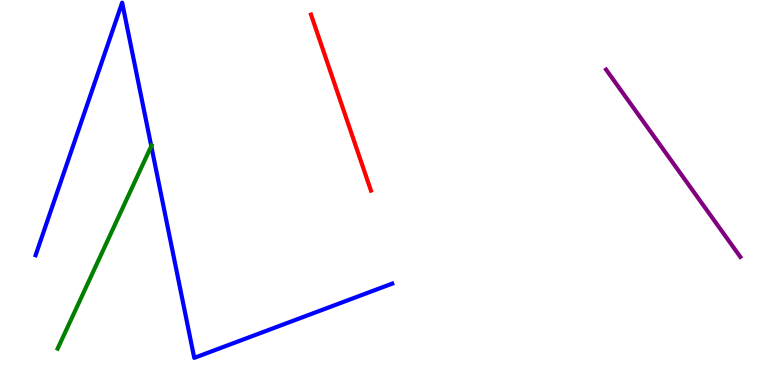[{'lines': ['blue', 'red'], 'intersections': []}, {'lines': ['green', 'red'], 'intersections': []}, {'lines': ['purple', 'red'], 'intersections': []}, {'lines': ['blue', 'green'], 'intersections': [{'x': 1.95, 'y': 6.21}]}, {'lines': ['blue', 'purple'], 'intersections': []}, {'lines': ['green', 'purple'], 'intersections': []}]